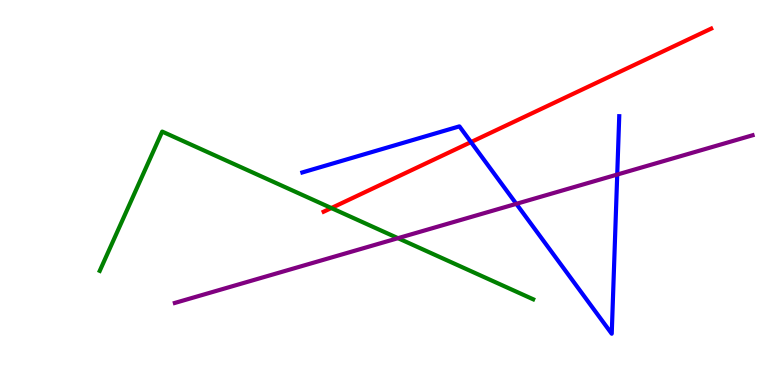[{'lines': ['blue', 'red'], 'intersections': [{'x': 6.08, 'y': 6.31}]}, {'lines': ['green', 'red'], 'intersections': [{'x': 4.28, 'y': 4.6}]}, {'lines': ['purple', 'red'], 'intersections': []}, {'lines': ['blue', 'green'], 'intersections': []}, {'lines': ['blue', 'purple'], 'intersections': [{'x': 6.66, 'y': 4.71}, {'x': 7.96, 'y': 5.47}]}, {'lines': ['green', 'purple'], 'intersections': [{'x': 5.14, 'y': 3.81}]}]